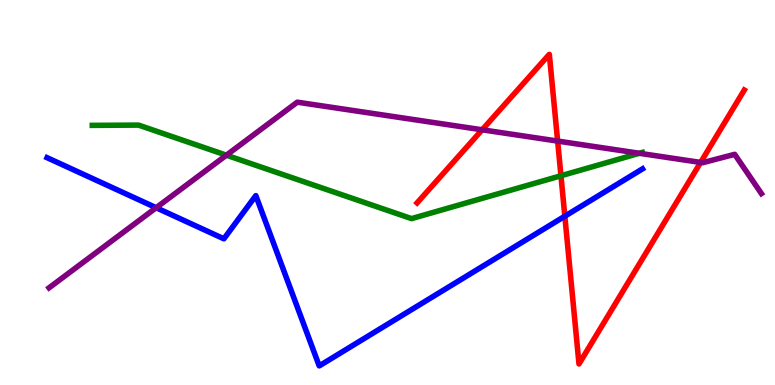[{'lines': ['blue', 'red'], 'intersections': [{'x': 7.29, 'y': 4.38}]}, {'lines': ['green', 'red'], 'intersections': [{'x': 7.24, 'y': 5.43}]}, {'lines': ['purple', 'red'], 'intersections': [{'x': 6.22, 'y': 6.63}, {'x': 7.2, 'y': 6.34}, {'x': 9.04, 'y': 5.78}]}, {'lines': ['blue', 'green'], 'intersections': []}, {'lines': ['blue', 'purple'], 'intersections': [{'x': 2.01, 'y': 4.6}]}, {'lines': ['green', 'purple'], 'intersections': [{'x': 2.92, 'y': 5.97}, {'x': 8.25, 'y': 6.02}]}]